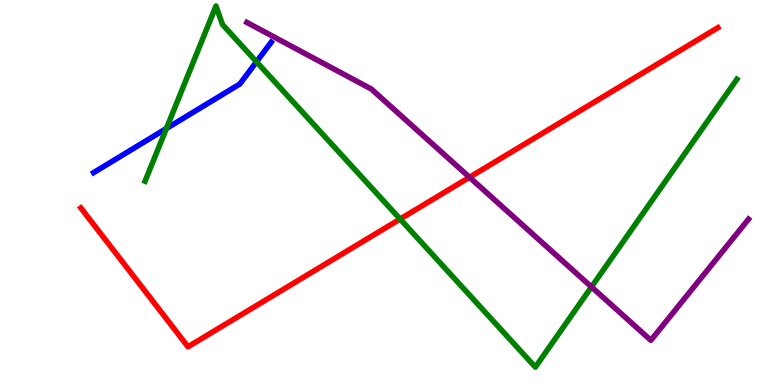[{'lines': ['blue', 'red'], 'intersections': []}, {'lines': ['green', 'red'], 'intersections': [{'x': 5.16, 'y': 4.31}]}, {'lines': ['purple', 'red'], 'intersections': [{'x': 6.06, 'y': 5.4}]}, {'lines': ['blue', 'green'], 'intersections': [{'x': 2.15, 'y': 6.66}, {'x': 3.31, 'y': 8.39}]}, {'lines': ['blue', 'purple'], 'intersections': []}, {'lines': ['green', 'purple'], 'intersections': [{'x': 7.63, 'y': 2.55}]}]